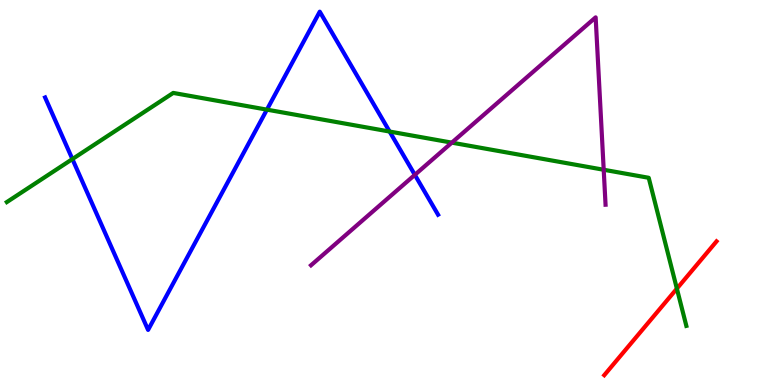[{'lines': ['blue', 'red'], 'intersections': []}, {'lines': ['green', 'red'], 'intersections': [{'x': 8.73, 'y': 2.5}]}, {'lines': ['purple', 'red'], 'intersections': []}, {'lines': ['blue', 'green'], 'intersections': [{'x': 0.934, 'y': 5.87}, {'x': 3.44, 'y': 7.15}, {'x': 5.03, 'y': 6.58}]}, {'lines': ['blue', 'purple'], 'intersections': [{'x': 5.35, 'y': 5.46}]}, {'lines': ['green', 'purple'], 'intersections': [{'x': 5.83, 'y': 6.29}, {'x': 7.79, 'y': 5.59}]}]